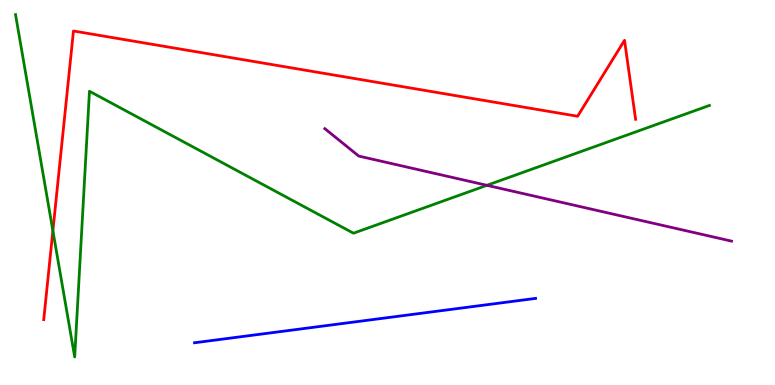[{'lines': ['blue', 'red'], 'intersections': []}, {'lines': ['green', 'red'], 'intersections': [{'x': 0.682, 'y': 4.01}]}, {'lines': ['purple', 'red'], 'intersections': []}, {'lines': ['blue', 'green'], 'intersections': []}, {'lines': ['blue', 'purple'], 'intersections': []}, {'lines': ['green', 'purple'], 'intersections': [{'x': 6.28, 'y': 5.19}]}]